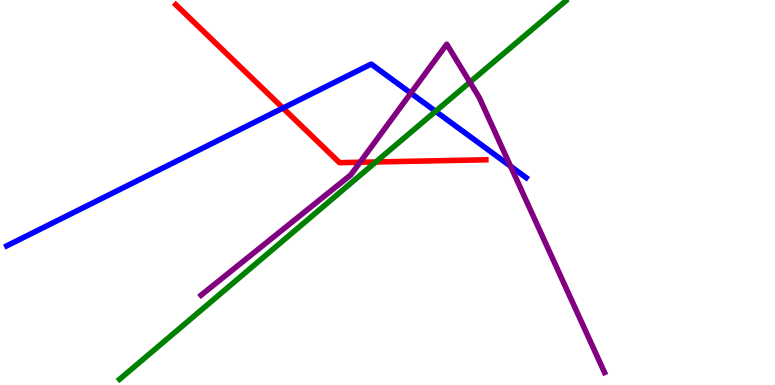[{'lines': ['blue', 'red'], 'intersections': [{'x': 3.65, 'y': 7.19}]}, {'lines': ['green', 'red'], 'intersections': [{'x': 4.85, 'y': 5.79}]}, {'lines': ['purple', 'red'], 'intersections': [{'x': 4.65, 'y': 5.79}]}, {'lines': ['blue', 'green'], 'intersections': [{'x': 5.62, 'y': 7.11}]}, {'lines': ['blue', 'purple'], 'intersections': [{'x': 5.3, 'y': 7.58}, {'x': 6.59, 'y': 5.68}]}, {'lines': ['green', 'purple'], 'intersections': [{'x': 6.06, 'y': 7.87}]}]